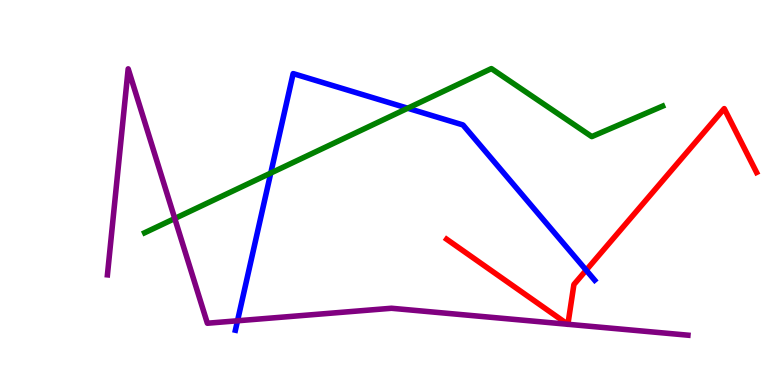[{'lines': ['blue', 'red'], 'intersections': [{'x': 7.56, 'y': 2.98}]}, {'lines': ['green', 'red'], 'intersections': []}, {'lines': ['purple', 'red'], 'intersections': [{'x': 7.33, 'y': 1.58}, {'x': 7.33, 'y': 1.58}]}, {'lines': ['blue', 'green'], 'intersections': [{'x': 3.49, 'y': 5.5}, {'x': 5.26, 'y': 7.19}]}, {'lines': ['blue', 'purple'], 'intersections': [{'x': 3.06, 'y': 1.67}]}, {'lines': ['green', 'purple'], 'intersections': [{'x': 2.26, 'y': 4.32}]}]